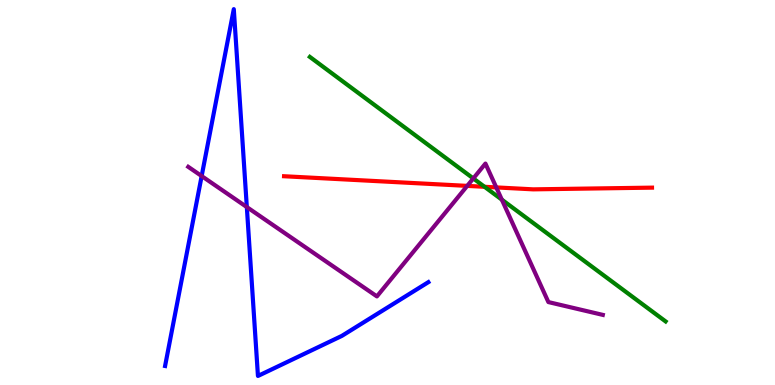[{'lines': ['blue', 'red'], 'intersections': []}, {'lines': ['green', 'red'], 'intersections': [{'x': 6.25, 'y': 5.15}]}, {'lines': ['purple', 'red'], 'intersections': [{'x': 6.03, 'y': 5.17}, {'x': 6.4, 'y': 5.13}]}, {'lines': ['blue', 'green'], 'intersections': []}, {'lines': ['blue', 'purple'], 'intersections': [{'x': 2.6, 'y': 5.43}, {'x': 3.18, 'y': 4.62}]}, {'lines': ['green', 'purple'], 'intersections': [{'x': 6.11, 'y': 5.37}, {'x': 6.48, 'y': 4.81}]}]